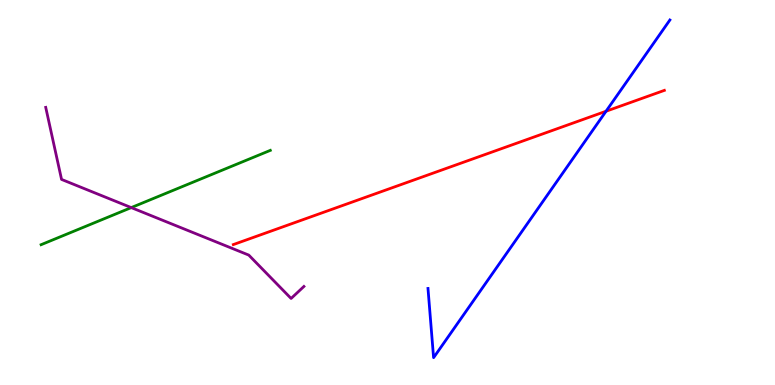[{'lines': ['blue', 'red'], 'intersections': [{'x': 7.82, 'y': 7.11}]}, {'lines': ['green', 'red'], 'intersections': []}, {'lines': ['purple', 'red'], 'intersections': []}, {'lines': ['blue', 'green'], 'intersections': []}, {'lines': ['blue', 'purple'], 'intersections': []}, {'lines': ['green', 'purple'], 'intersections': [{'x': 1.69, 'y': 4.61}]}]